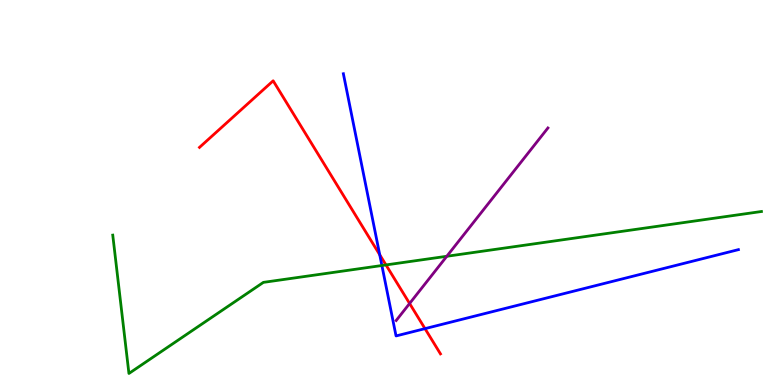[{'lines': ['blue', 'red'], 'intersections': [{'x': 4.9, 'y': 3.38}, {'x': 5.48, 'y': 1.46}]}, {'lines': ['green', 'red'], 'intersections': [{'x': 4.98, 'y': 3.12}]}, {'lines': ['purple', 'red'], 'intersections': [{'x': 5.29, 'y': 2.12}]}, {'lines': ['blue', 'green'], 'intersections': [{'x': 4.93, 'y': 3.1}]}, {'lines': ['blue', 'purple'], 'intersections': []}, {'lines': ['green', 'purple'], 'intersections': [{'x': 5.77, 'y': 3.34}]}]